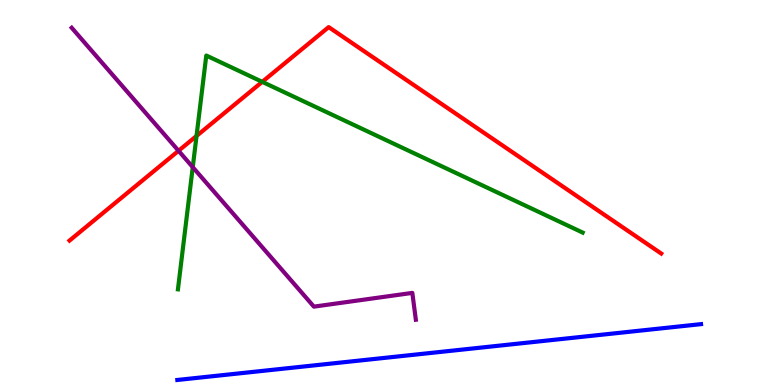[{'lines': ['blue', 'red'], 'intersections': []}, {'lines': ['green', 'red'], 'intersections': [{'x': 2.54, 'y': 6.47}, {'x': 3.38, 'y': 7.87}]}, {'lines': ['purple', 'red'], 'intersections': [{'x': 2.3, 'y': 6.08}]}, {'lines': ['blue', 'green'], 'intersections': []}, {'lines': ['blue', 'purple'], 'intersections': []}, {'lines': ['green', 'purple'], 'intersections': [{'x': 2.49, 'y': 5.66}]}]